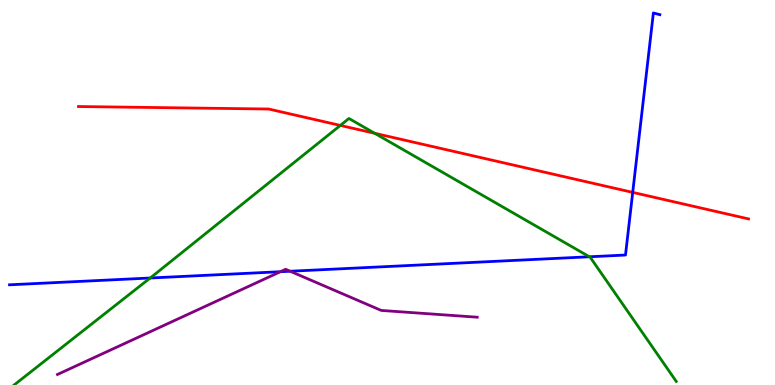[{'lines': ['blue', 'red'], 'intersections': [{'x': 8.16, 'y': 5.0}]}, {'lines': ['green', 'red'], 'intersections': [{'x': 4.39, 'y': 6.74}, {'x': 4.84, 'y': 6.54}]}, {'lines': ['purple', 'red'], 'intersections': []}, {'lines': ['blue', 'green'], 'intersections': [{'x': 1.94, 'y': 2.78}, {'x': 7.61, 'y': 3.33}]}, {'lines': ['blue', 'purple'], 'intersections': [{'x': 3.62, 'y': 2.94}, {'x': 3.74, 'y': 2.95}]}, {'lines': ['green', 'purple'], 'intersections': []}]